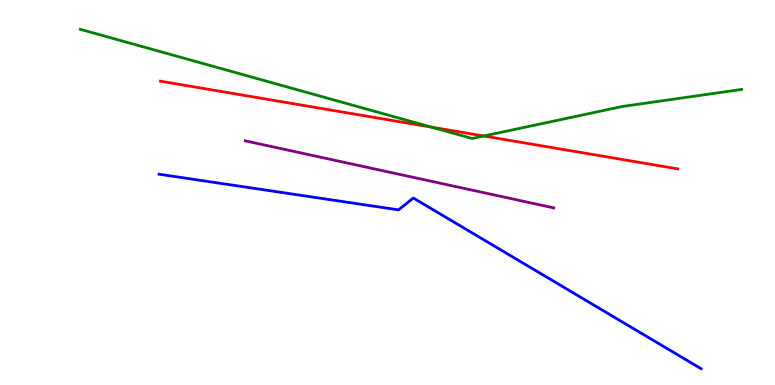[{'lines': ['blue', 'red'], 'intersections': []}, {'lines': ['green', 'red'], 'intersections': [{'x': 5.56, 'y': 6.7}, {'x': 6.24, 'y': 6.47}]}, {'lines': ['purple', 'red'], 'intersections': []}, {'lines': ['blue', 'green'], 'intersections': []}, {'lines': ['blue', 'purple'], 'intersections': []}, {'lines': ['green', 'purple'], 'intersections': []}]